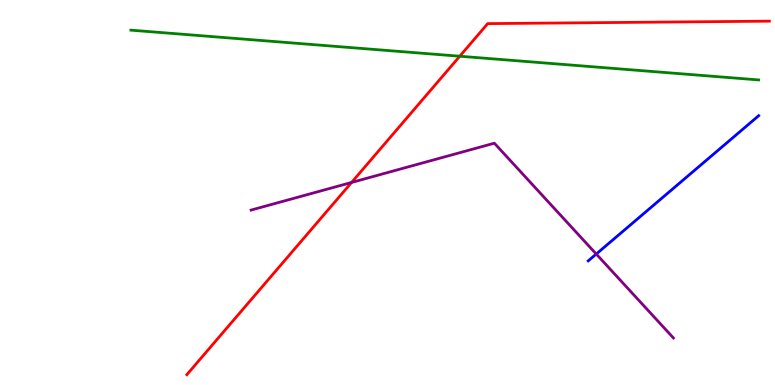[{'lines': ['blue', 'red'], 'intersections': []}, {'lines': ['green', 'red'], 'intersections': [{'x': 5.93, 'y': 8.54}]}, {'lines': ['purple', 'red'], 'intersections': [{'x': 4.54, 'y': 5.26}]}, {'lines': ['blue', 'green'], 'intersections': []}, {'lines': ['blue', 'purple'], 'intersections': [{'x': 7.69, 'y': 3.4}]}, {'lines': ['green', 'purple'], 'intersections': []}]